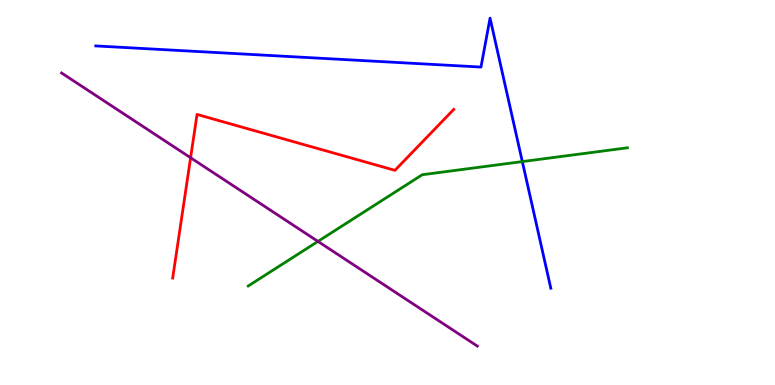[{'lines': ['blue', 'red'], 'intersections': []}, {'lines': ['green', 'red'], 'intersections': []}, {'lines': ['purple', 'red'], 'intersections': [{'x': 2.46, 'y': 5.9}]}, {'lines': ['blue', 'green'], 'intersections': [{'x': 6.74, 'y': 5.8}]}, {'lines': ['blue', 'purple'], 'intersections': []}, {'lines': ['green', 'purple'], 'intersections': [{'x': 4.1, 'y': 3.73}]}]